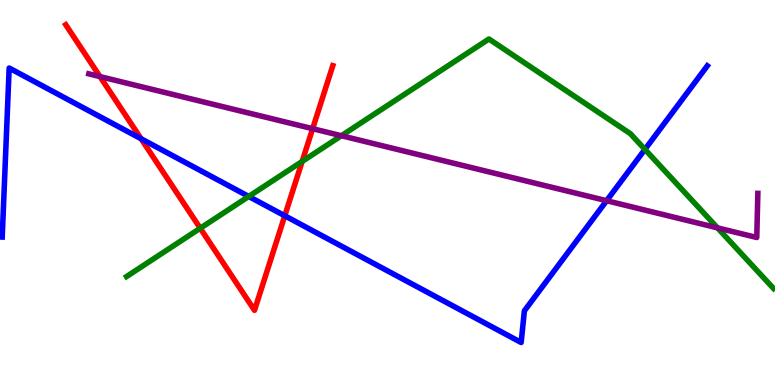[{'lines': ['blue', 'red'], 'intersections': [{'x': 1.82, 'y': 6.4}, {'x': 3.67, 'y': 4.4}]}, {'lines': ['green', 'red'], 'intersections': [{'x': 2.58, 'y': 4.07}, {'x': 3.9, 'y': 5.81}]}, {'lines': ['purple', 'red'], 'intersections': [{'x': 1.29, 'y': 8.01}, {'x': 4.03, 'y': 6.66}]}, {'lines': ['blue', 'green'], 'intersections': [{'x': 3.21, 'y': 4.9}, {'x': 8.32, 'y': 6.12}]}, {'lines': ['blue', 'purple'], 'intersections': [{'x': 7.83, 'y': 4.79}]}, {'lines': ['green', 'purple'], 'intersections': [{'x': 4.4, 'y': 6.47}, {'x': 9.26, 'y': 4.08}]}]